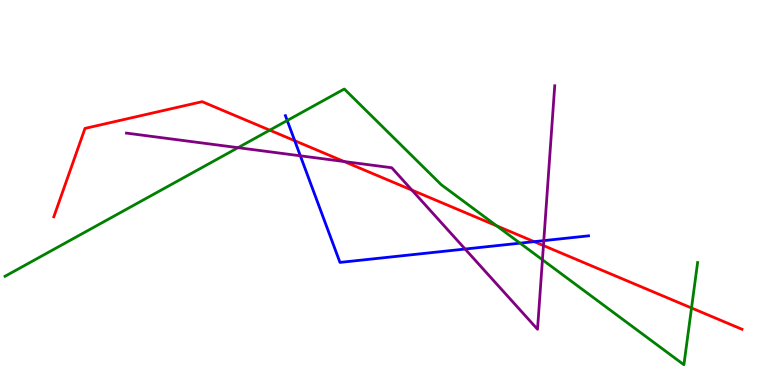[{'lines': ['blue', 'red'], 'intersections': [{'x': 3.8, 'y': 6.35}, {'x': 6.89, 'y': 3.72}]}, {'lines': ['green', 'red'], 'intersections': [{'x': 3.48, 'y': 6.62}, {'x': 6.41, 'y': 4.13}, {'x': 8.92, 'y': 2.0}]}, {'lines': ['purple', 'red'], 'intersections': [{'x': 4.44, 'y': 5.8}, {'x': 5.32, 'y': 5.06}, {'x': 7.01, 'y': 3.62}]}, {'lines': ['blue', 'green'], 'intersections': [{'x': 3.71, 'y': 6.87}, {'x': 6.71, 'y': 3.68}]}, {'lines': ['blue', 'purple'], 'intersections': [{'x': 3.88, 'y': 5.95}, {'x': 6.0, 'y': 3.53}, {'x': 7.02, 'y': 3.75}]}, {'lines': ['green', 'purple'], 'intersections': [{'x': 3.07, 'y': 6.16}, {'x': 7.0, 'y': 3.25}]}]